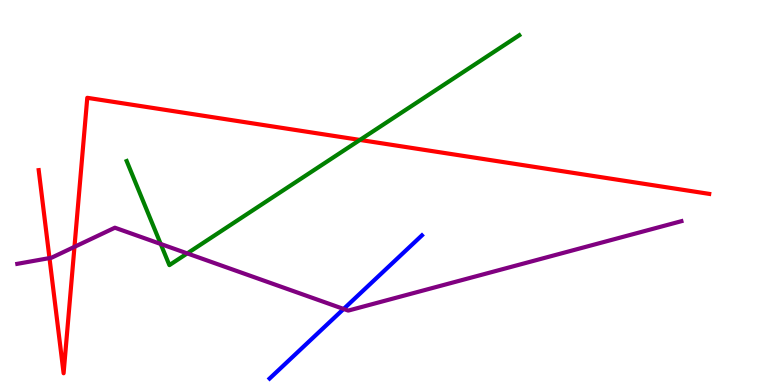[{'lines': ['blue', 'red'], 'intersections': []}, {'lines': ['green', 'red'], 'intersections': [{'x': 4.64, 'y': 6.37}]}, {'lines': ['purple', 'red'], 'intersections': [{'x': 0.638, 'y': 3.3}, {'x': 0.961, 'y': 3.59}]}, {'lines': ['blue', 'green'], 'intersections': []}, {'lines': ['blue', 'purple'], 'intersections': [{'x': 4.43, 'y': 1.98}]}, {'lines': ['green', 'purple'], 'intersections': [{'x': 2.07, 'y': 3.66}, {'x': 2.42, 'y': 3.42}]}]